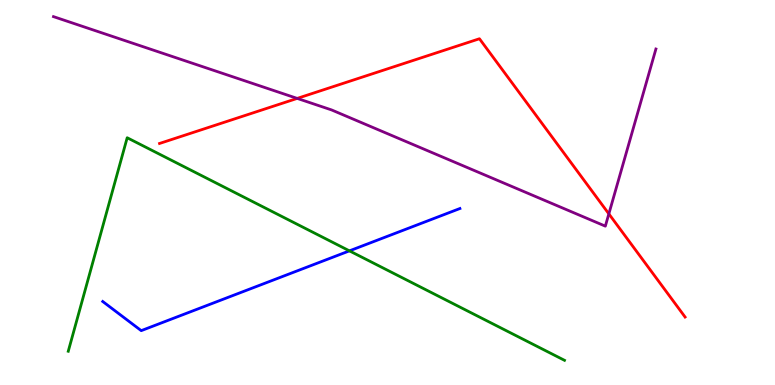[{'lines': ['blue', 'red'], 'intersections': []}, {'lines': ['green', 'red'], 'intersections': []}, {'lines': ['purple', 'red'], 'intersections': [{'x': 3.84, 'y': 7.44}, {'x': 7.86, 'y': 4.45}]}, {'lines': ['blue', 'green'], 'intersections': [{'x': 4.51, 'y': 3.48}]}, {'lines': ['blue', 'purple'], 'intersections': []}, {'lines': ['green', 'purple'], 'intersections': []}]